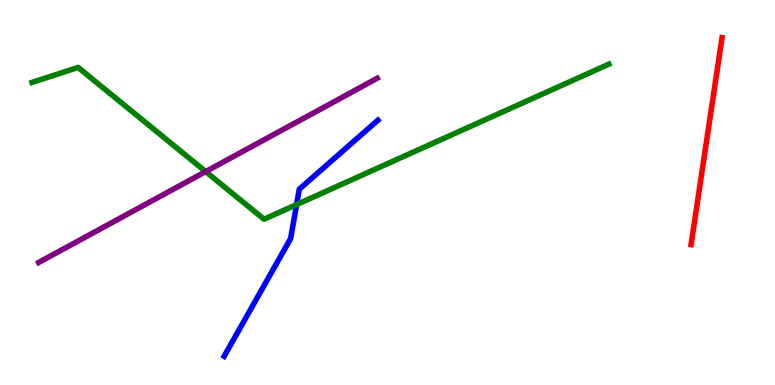[{'lines': ['blue', 'red'], 'intersections': []}, {'lines': ['green', 'red'], 'intersections': []}, {'lines': ['purple', 'red'], 'intersections': []}, {'lines': ['blue', 'green'], 'intersections': [{'x': 3.83, 'y': 4.69}]}, {'lines': ['blue', 'purple'], 'intersections': []}, {'lines': ['green', 'purple'], 'intersections': [{'x': 2.65, 'y': 5.54}]}]